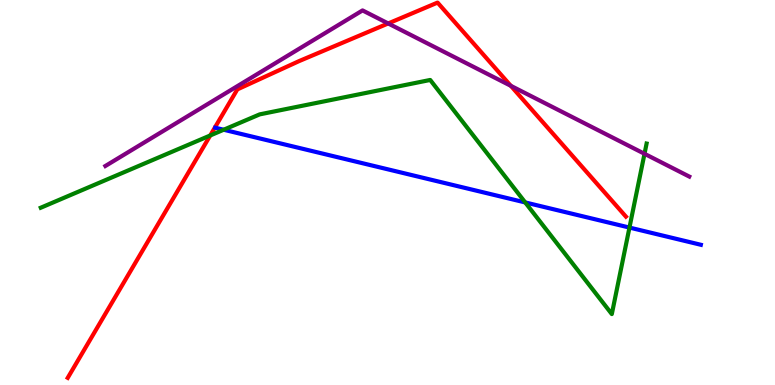[{'lines': ['blue', 'red'], 'intersections': []}, {'lines': ['green', 'red'], 'intersections': [{'x': 2.71, 'y': 6.48}]}, {'lines': ['purple', 'red'], 'intersections': [{'x': 5.01, 'y': 9.39}, {'x': 6.59, 'y': 7.77}]}, {'lines': ['blue', 'green'], 'intersections': [{'x': 2.89, 'y': 6.63}, {'x': 6.78, 'y': 4.74}, {'x': 8.12, 'y': 4.09}]}, {'lines': ['blue', 'purple'], 'intersections': []}, {'lines': ['green', 'purple'], 'intersections': [{'x': 8.32, 'y': 6.01}]}]